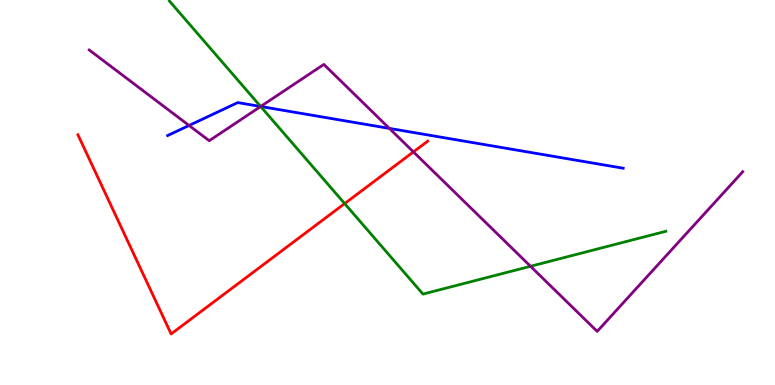[{'lines': ['blue', 'red'], 'intersections': []}, {'lines': ['green', 'red'], 'intersections': [{'x': 4.45, 'y': 4.71}]}, {'lines': ['purple', 'red'], 'intersections': [{'x': 5.33, 'y': 6.05}]}, {'lines': ['blue', 'green'], 'intersections': [{'x': 3.36, 'y': 7.23}]}, {'lines': ['blue', 'purple'], 'intersections': [{'x': 2.44, 'y': 6.74}, {'x': 3.36, 'y': 7.23}, {'x': 5.02, 'y': 6.67}]}, {'lines': ['green', 'purple'], 'intersections': [{'x': 3.36, 'y': 7.23}, {'x': 6.85, 'y': 3.08}]}]